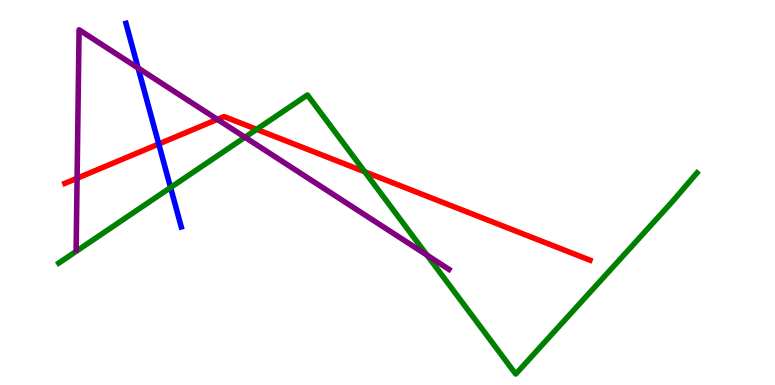[{'lines': ['blue', 'red'], 'intersections': [{'x': 2.05, 'y': 6.26}]}, {'lines': ['green', 'red'], 'intersections': [{'x': 3.31, 'y': 6.64}, {'x': 4.71, 'y': 5.54}]}, {'lines': ['purple', 'red'], 'intersections': [{'x': 0.995, 'y': 5.37}, {'x': 2.8, 'y': 6.9}]}, {'lines': ['blue', 'green'], 'intersections': [{'x': 2.2, 'y': 5.13}]}, {'lines': ['blue', 'purple'], 'intersections': [{'x': 1.78, 'y': 8.23}]}, {'lines': ['green', 'purple'], 'intersections': [{'x': 3.16, 'y': 6.44}, {'x': 5.51, 'y': 3.37}]}]